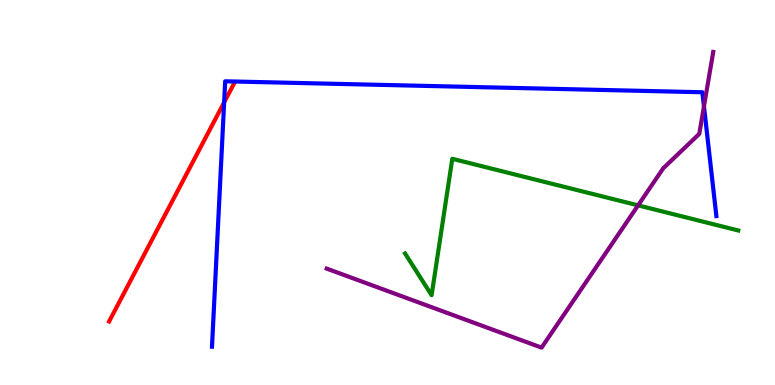[{'lines': ['blue', 'red'], 'intersections': [{'x': 2.89, 'y': 7.34}]}, {'lines': ['green', 'red'], 'intersections': []}, {'lines': ['purple', 'red'], 'intersections': []}, {'lines': ['blue', 'green'], 'intersections': []}, {'lines': ['blue', 'purple'], 'intersections': [{'x': 9.08, 'y': 7.24}]}, {'lines': ['green', 'purple'], 'intersections': [{'x': 8.23, 'y': 4.67}]}]